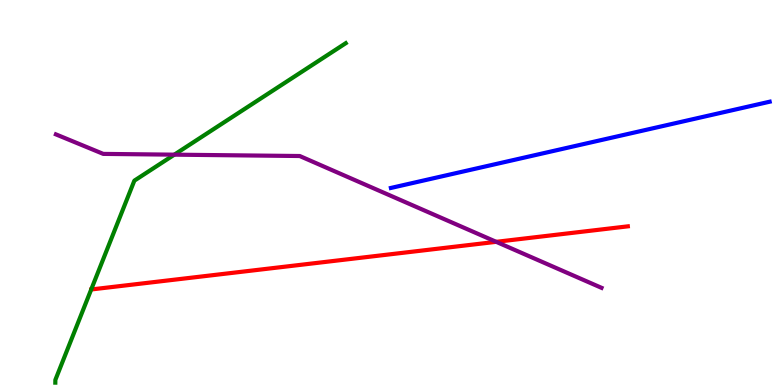[{'lines': ['blue', 'red'], 'intersections': []}, {'lines': ['green', 'red'], 'intersections': []}, {'lines': ['purple', 'red'], 'intersections': [{'x': 6.4, 'y': 3.72}]}, {'lines': ['blue', 'green'], 'intersections': []}, {'lines': ['blue', 'purple'], 'intersections': []}, {'lines': ['green', 'purple'], 'intersections': [{'x': 2.25, 'y': 5.98}]}]